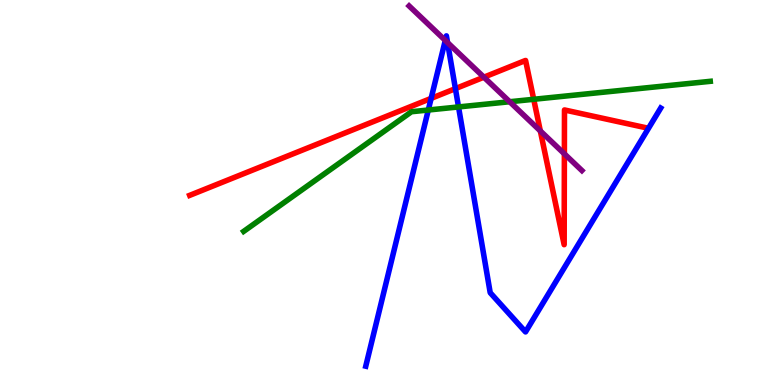[{'lines': ['blue', 'red'], 'intersections': [{'x': 5.56, 'y': 7.44}, {'x': 5.88, 'y': 7.7}]}, {'lines': ['green', 'red'], 'intersections': [{'x': 6.89, 'y': 7.42}]}, {'lines': ['purple', 'red'], 'intersections': [{'x': 6.24, 'y': 8.0}, {'x': 6.97, 'y': 6.6}, {'x': 7.28, 'y': 6.0}]}, {'lines': ['blue', 'green'], 'intersections': [{'x': 5.53, 'y': 7.14}, {'x': 5.92, 'y': 7.22}]}, {'lines': ['blue', 'purple'], 'intersections': [{'x': 5.75, 'y': 8.95}, {'x': 5.77, 'y': 8.89}]}, {'lines': ['green', 'purple'], 'intersections': [{'x': 6.58, 'y': 7.36}]}]